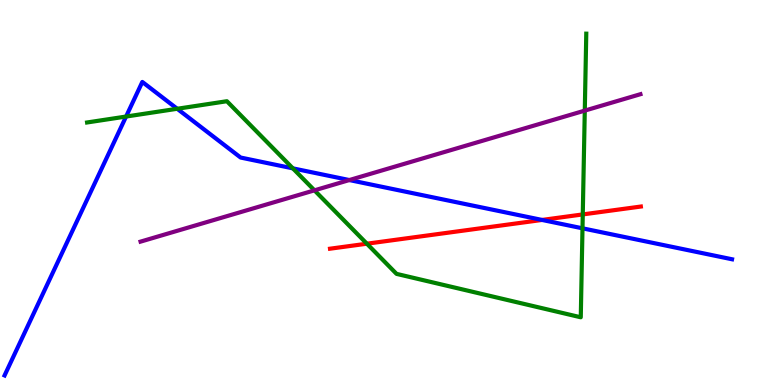[{'lines': ['blue', 'red'], 'intersections': [{'x': 6.99, 'y': 4.29}]}, {'lines': ['green', 'red'], 'intersections': [{'x': 4.73, 'y': 3.67}, {'x': 7.52, 'y': 4.43}]}, {'lines': ['purple', 'red'], 'intersections': []}, {'lines': ['blue', 'green'], 'intersections': [{'x': 1.63, 'y': 6.97}, {'x': 2.29, 'y': 7.17}, {'x': 3.78, 'y': 5.63}, {'x': 7.52, 'y': 4.07}]}, {'lines': ['blue', 'purple'], 'intersections': [{'x': 4.51, 'y': 5.32}]}, {'lines': ['green', 'purple'], 'intersections': [{'x': 4.06, 'y': 5.06}, {'x': 7.55, 'y': 7.13}]}]